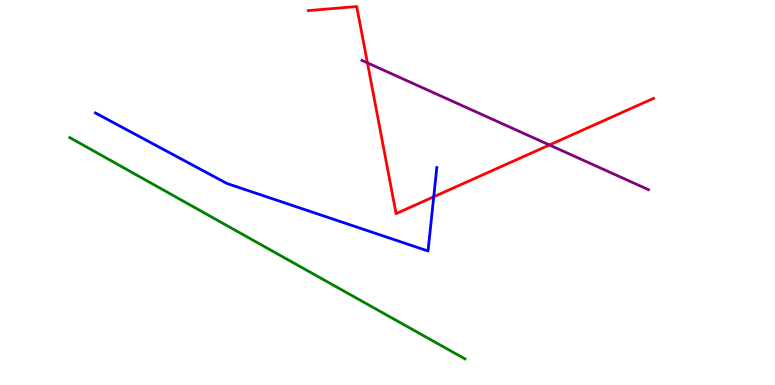[{'lines': ['blue', 'red'], 'intersections': [{'x': 5.6, 'y': 4.89}]}, {'lines': ['green', 'red'], 'intersections': []}, {'lines': ['purple', 'red'], 'intersections': [{'x': 4.74, 'y': 8.37}, {'x': 7.09, 'y': 6.23}]}, {'lines': ['blue', 'green'], 'intersections': []}, {'lines': ['blue', 'purple'], 'intersections': []}, {'lines': ['green', 'purple'], 'intersections': []}]